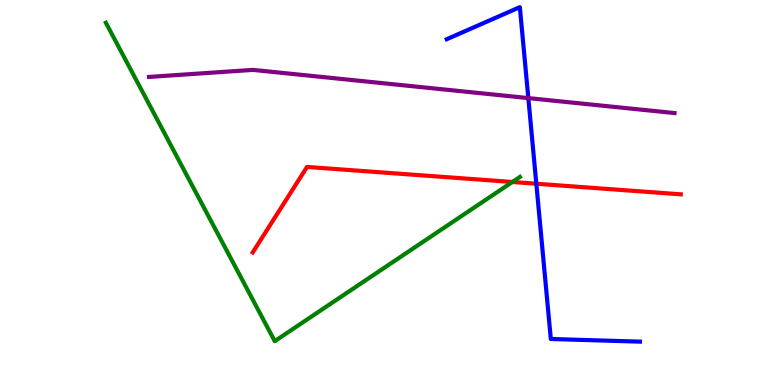[{'lines': ['blue', 'red'], 'intersections': [{'x': 6.92, 'y': 5.23}]}, {'lines': ['green', 'red'], 'intersections': [{'x': 6.61, 'y': 5.27}]}, {'lines': ['purple', 'red'], 'intersections': []}, {'lines': ['blue', 'green'], 'intersections': []}, {'lines': ['blue', 'purple'], 'intersections': [{'x': 6.82, 'y': 7.45}]}, {'lines': ['green', 'purple'], 'intersections': []}]